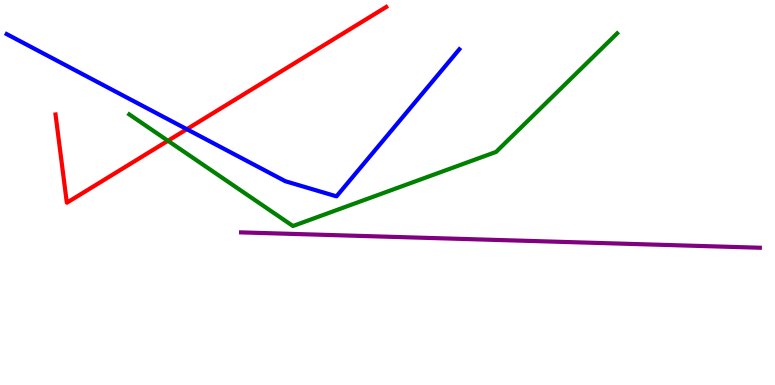[{'lines': ['blue', 'red'], 'intersections': [{'x': 2.41, 'y': 6.64}]}, {'lines': ['green', 'red'], 'intersections': [{'x': 2.17, 'y': 6.34}]}, {'lines': ['purple', 'red'], 'intersections': []}, {'lines': ['blue', 'green'], 'intersections': []}, {'lines': ['blue', 'purple'], 'intersections': []}, {'lines': ['green', 'purple'], 'intersections': []}]